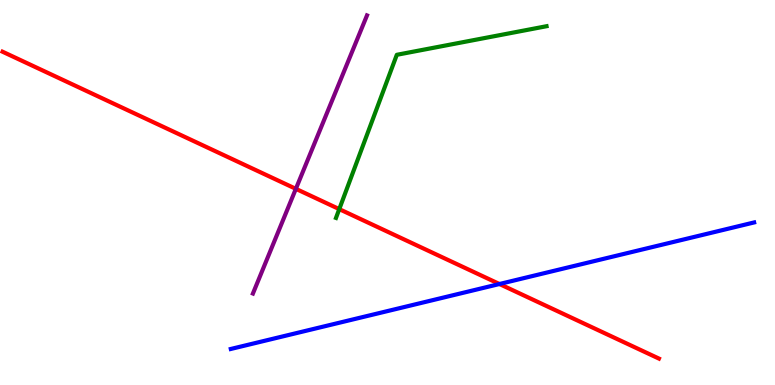[{'lines': ['blue', 'red'], 'intersections': [{'x': 6.44, 'y': 2.62}]}, {'lines': ['green', 'red'], 'intersections': [{'x': 4.38, 'y': 4.57}]}, {'lines': ['purple', 'red'], 'intersections': [{'x': 3.82, 'y': 5.1}]}, {'lines': ['blue', 'green'], 'intersections': []}, {'lines': ['blue', 'purple'], 'intersections': []}, {'lines': ['green', 'purple'], 'intersections': []}]